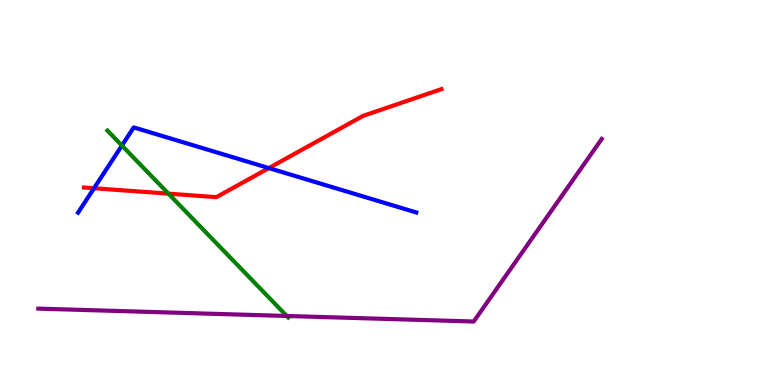[{'lines': ['blue', 'red'], 'intersections': [{'x': 1.21, 'y': 5.11}, {'x': 3.47, 'y': 5.63}]}, {'lines': ['green', 'red'], 'intersections': [{'x': 2.17, 'y': 4.97}]}, {'lines': ['purple', 'red'], 'intersections': []}, {'lines': ['blue', 'green'], 'intersections': [{'x': 1.57, 'y': 6.22}]}, {'lines': ['blue', 'purple'], 'intersections': []}, {'lines': ['green', 'purple'], 'intersections': [{'x': 3.7, 'y': 1.79}]}]